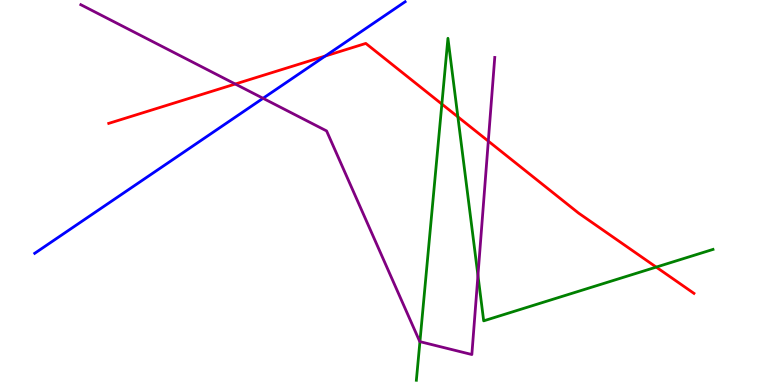[{'lines': ['blue', 'red'], 'intersections': [{'x': 4.2, 'y': 8.54}]}, {'lines': ['green', 'red'], 'intersections': [{'x': 5.7, 'y': 7.3}, {'x': 5.91, 'y': 6.96}, {'x': 8.47, 'y': 3.06}]}, {'lines': ['purple', 'red'], 'intersections': [{'x': 3.04, 'y': 7.82}, {'x': 6.3, 'y': 6.33}]}, {'lines': ['blue', 'green'], 'intersections': []}, {'lines': ['blue', 'purple'], 'intersections': [{'x': 3.39, 'y': 7.45}]}, {'lines': ['green', 'purple'], 'intersections': [{'x': 5.42, 'y': 1.13}, {'x': 6.17, 'y': 2.84}]}]